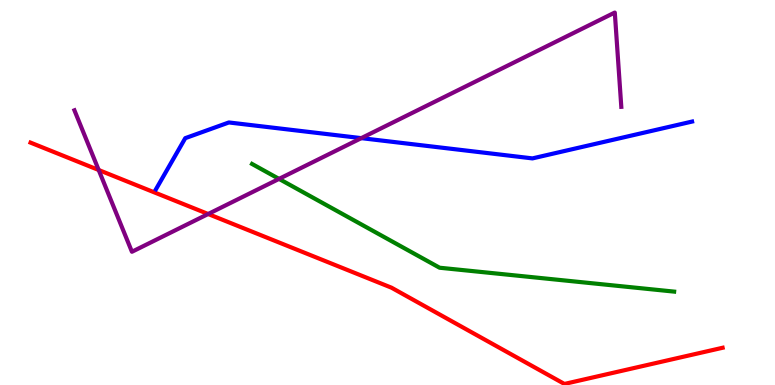[{'lines': ['blue', 'red'], 'intersections': []}, {'lines': ['green', 'red'], 'intersections': []}, {'lines': ['purple', 'red'], 'intersections': [{'x': 1.27, 'y': 5.58}, {'x': 2.69, 'y': 4.44}]}, {'lines': ['blue', 'green'], 'intersections': []}, {'lines': ['blue', 'purple'], 'intersections': [{'x': 4.66, 'y': 6.41}]}, {'lines': ['green', 'purple'], 'intersections': [{'x': 3.6, 'y': 5.35}]}]